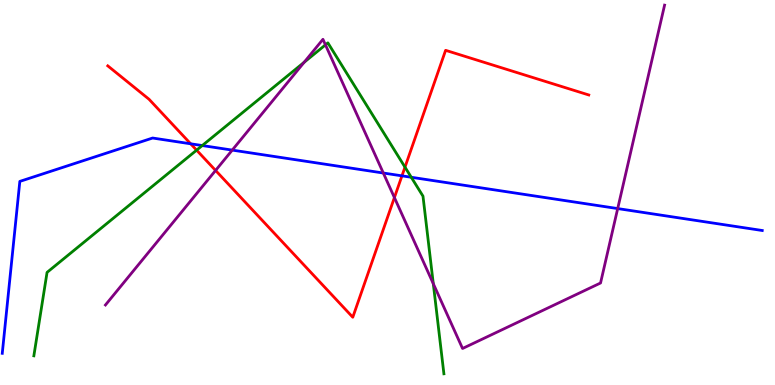[{'lines': ['blue', 'red'], 'intersections': [{'x': 2.46, 'y': 6.27}, {'x': 5.19, 'y': 5.43}]}, {'lines': ['green', 'red'], 'intersections': [{'x': 2.54, 'y': 6.1}, {'x': 5.23, 'y': 5.66}]}, {'lines': ['purple', 'red'], 'intersections': [{'x': 2.78, 'y': 5.57}, {'x': 5.09, 'y': 4.87}]}, {'lines': ['blue', 'green'], 'intersections': [{'x': 2.61, 'y': 6.22}, {'x': 5.31, 'y': 5.4}]}, {'lines': ['blue', 'purple'], 'intersections': [{'x': 3.0, 'y': 6.1}, {'x': 4.95, 'y': 5.51}, {'x': 7.97, 'y': 4.58}]}, {'lines': ['green', 'purple'], 'intersections': [{'x': 3.92, 'y': 8.38}, {'x': 4.2, 'y': 8.83}, {'x': 5.59, 'y': 2.63}]}]